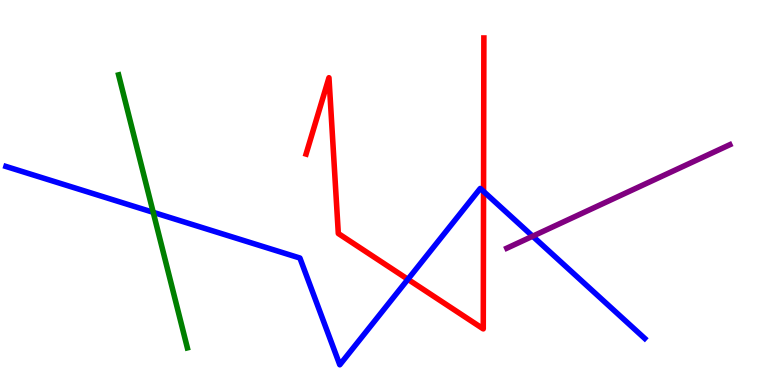[{'lines': ['blue', 'red'], 'intersections': [{'x': 5.26, 'y': 2.75}, {'x': 6.24, 'y': 5.03}]}, {'lines': ['green', 'red'], 'intersections': []}, {'lines': ['purple', 'red'], 'intersections': []}, {'lines': ['blue', 'green'], 'intersections': [{'x': 1.98, 'y': 4.48}]}, {'lines': ['blue', 'purple'], 'intersections': [{'x': 6.87, 'y': 3.86}]}, {'lines': ['green', 'purple'], 'intersections': []}]